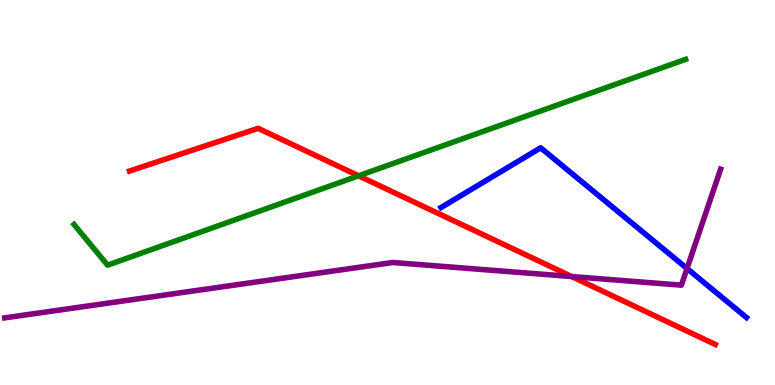[{'lines': ['blue', 'red'], 'intersections': []}, {'lines': ['green', 'red'], 'intersections': [{'x': 4.63, 'y': 5.43}]}, {'lines': ['purple', 'red'], 'intersections': [{'x': 7.38, 'y': 2.82}]}, {'lines': ['blue', 'green'], 'intersections': []}, {'lines': ['blue', 'purple'], 'intersections': [{'x': 8.86, 'y': 3.03}]}, {'lines': ['green', 'purple'], 'intersections': []}]